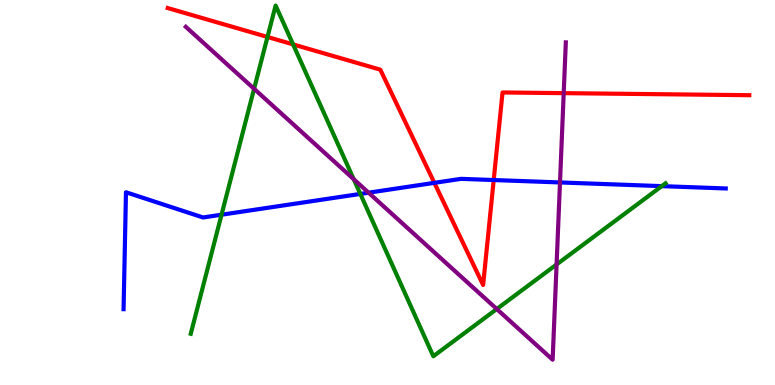[{'lines': ['blue', 'red'], 'intersections': [{'x': 5.6, 'y': 5.25}, {'x': 6.37, 'y': 5.32}]}, {'lines': ['green', 'red'], 'intersections': [{'x': 3.45, 'y': 9.04}, {'x': 3.78, 'y': 8.85}]}, {'lines': ['purple', 'red'], 'intersections': [{'x': 7.27, 'y': 7.58}]}, {'lines': ['blue', 'green'], 'intersections': [{'x': 2.86, 'y': 4.42}, {'x': 4.65, 'y': 4.96}, {'x': 8.54, 'y': 5.17}]}, {'lines': ['blue', 'purple'], 'intersections': [{'x': 4.76, 'y': 5.0}, {'x': 7.23, 'y': 5.26}]}, {'lines': ['green', 'purple'], 'intersections': [{'x': 3.28, 'y': 7.69}, {'x': 4.56, 'y': 5.35}, {'x': 6.41, 'y': 1.97}, {'x': 7.18, 'y': 3.13}]}]